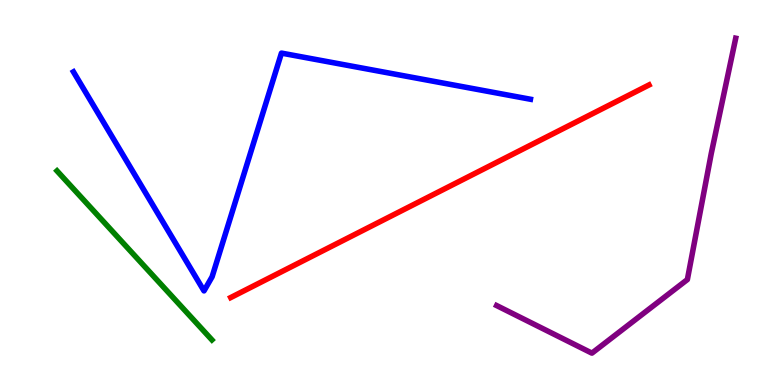[{'lines': ['blue', 'red'], 'intersections': []}, {'lines': ['green', 'red'], 'intersections': []}, {'lines': ['purple', 'red'], 'intersections': []}, {'lines': ['blue', 'green'], 'intersections': []}, {'lines': ['blue', 'purple'], 'intersections': []}, {'lines': ['green', 'purple'], 'intersections': []}]